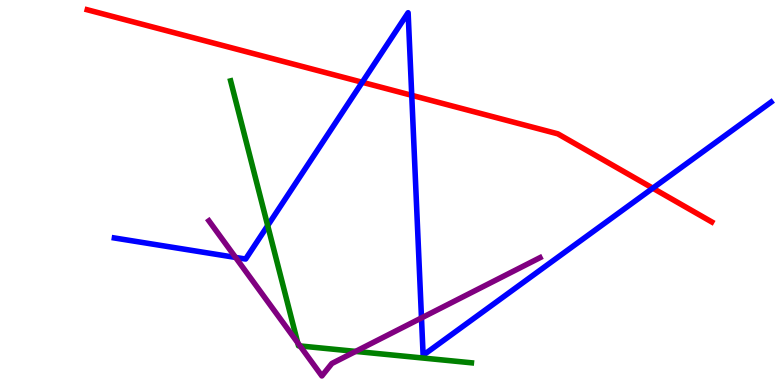[{'lines': ['blue', 'red'], 'intersections': [{'x': 4.67, 'y': 7.86}, {'x': 5.31, 'y': 7.52}, {'x': 8.42, 'y': 5.11}]}, {'lines': ['green', 'red'], 'intersections': []}, {'lines': ['purple', 'red'], 'intersections': []}, {'lines': ['blue', 'green'], 'intersections': [{'x': 3.45, 'y': 4.14}]}, {'lines': ['blue', 'purple'], 'intersections': [{'x': 3.04, 'y': 3.31}, {'x': 5.44, 'y': 1.74}]}, {'lines': ['green', 'purple'], 'intersections': [{'x': 3.84, 'y': 1.1}, {'x': 3.87, 'y': 1.01}, {'x': 4.59, 'y': 0.873}]}]